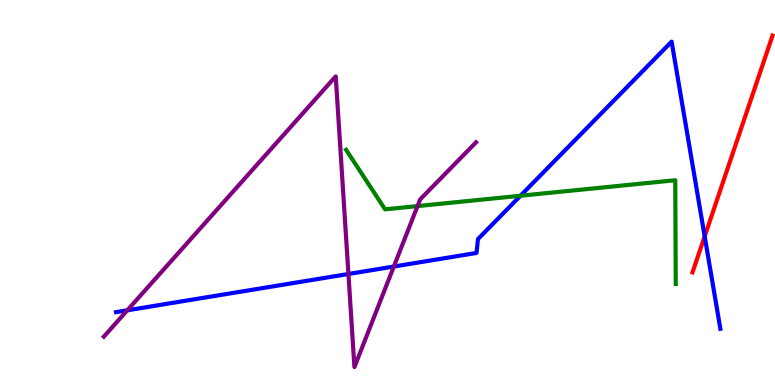[{'lines': ['blue', 'red'], 'intersections': [{'x': 9.09, 'y': 3.86}]}, {'lines': ['green', 'red'], 'intersections': []}, {'lines': ['purple', 'red'], 'intersections': []}, {'lines': ['blue', 'green'], 'intersections': [{'x': 6.72, 'y': 4.92}]}, {'lines': ['blue', 'purple'], 'intersections': [{'x': 1.64, 'y': 1.94}, {'x': 4.5, 'y': 2.88}, {'x': 5.08, 'y': 3.08}]}, {'lines': ['green', 'purple'], 'intersections': [{'x': 5.39, 'y': 4.65}]}]